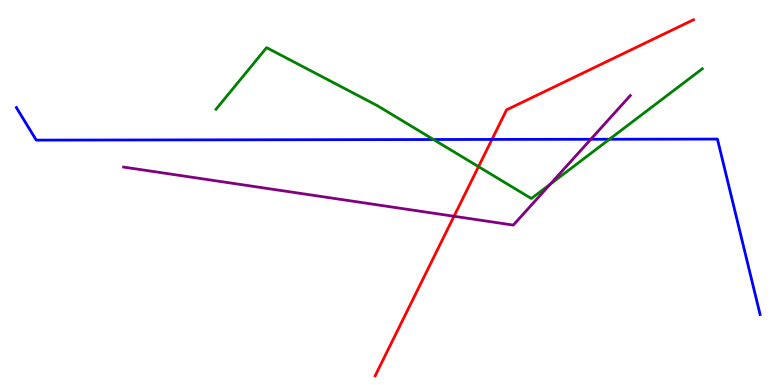[{'lines': ['blue', 'red'], 'intersections': [{'x': 6.35, 'y': 6.38}]}, {'lines': ['green', 'red'], 'intersections': [{'x': 6.17, 'y': 5.67}]}, {'lines': ['purple', 'red'], 'intersections': [{'x': 5.86, 'y': 4.38}]}, {'lines': ['blue', 'green'], 'intersections': [{'x': 5.59, 'y': 6.38}, {'x': 7.86, 'y': 6.38}]}, {'lines': ['blue', 'purple'], 'intersections': [{'x': 7.62, 'y': 6.38}]}, {'lines': ['green', 'purple'], 'intersections': [{'x': 7.1, 'y': 5.22}]}]